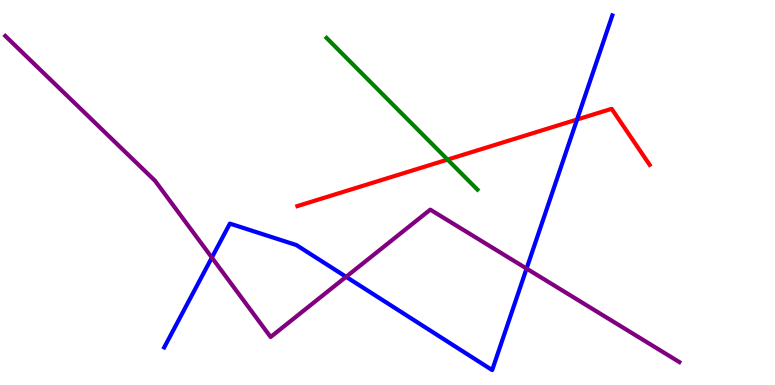[{'lines': ['blue', 'red'], 'intersections': [{'x': 7.45, 'y': 6.9}]}, {'lines': ['green', 'red'], 'intersections': [{'x': 5.78, 'y': 5.85}]}, {'lines': ['purple', 'red'], 'intersections': []}, {'lines': ['blue', 'green'], 'intersections': []}, {'lines': ['blue', 'purple'], 'intersections': [{'x': 2.73, 'y': 3.31}, {'x': 4.47, 'y': 2.81}, {'x': 6.79, 'y': 3.02}]}, {'lines': ['green', 'purple'], 'intersections': []}]